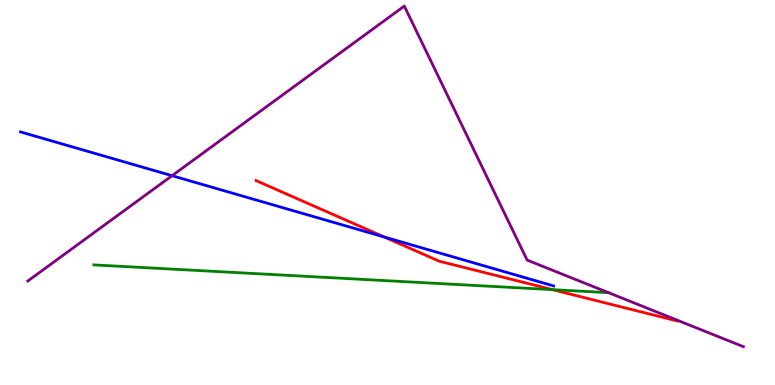[{'lines': ['blue', 'red'], 'intersections': [{'x': 4.96, 'y': 3.84}]}, {'lines': ['green', 'red'], 'intersections': [{'x': 7.13, 'y': 2.48}]}, {'lines': ['purple', 'red'], 'intersections': []}, {'lines': ['blue', 'green'], 'intersections': []}, {'lines': ['blue', 'purple'], 'intersections': [{'x': 2.22, 'y': 5.44}]}, {'lines': ['green', 'purple'], 'intersections': []}]